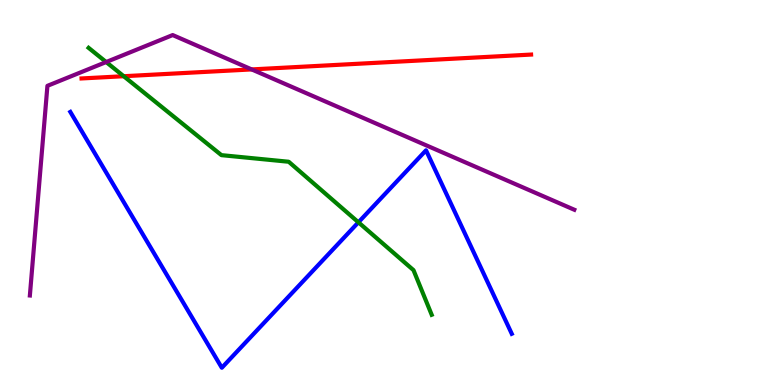[{'lines': ['blue', 'red'], 'intersections': []}, {'lines': ['green', 'red'], 'intersections': [{'x': 1.6, 'y': 8.02}]}, {'lines': ['purple', 'red'], 'intersections': [{'x': 3.25, 'y': 8.2}]}, {'lines': ['blue', 'green'], 'intersections': [{'x': 4.62, 'y': 4.23}]}, {'lines': ['blue', 'purple'], 'intersections': []}, {'lines': ['green', 'purple'], 'intersections': [{'x': 1.37, 'y': 8.39}]}]